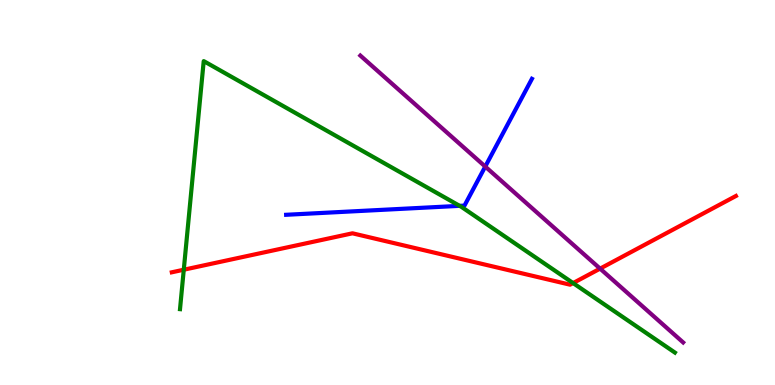[{'lines': ['blue', 'red'], 'intersections': []}, {'lines': ['green', 'red'], 'intersections': [{'x': 2.37, 'y': 2.99}, {'x': 7.39, 'y': 2.65}]}, {'lines': ['purple', 'red'], 'intersections': [{'x': 7.74, 'y': 3.02}]}, {'lines': ['blue', 'green'], 'intersections': [{'x': 5.93, 'y': 4.65}]}, {'lines': ['blue', 'purple'], 'intersections': [{'x': 6.26, 'y': 5.67}]}, {'lines': ['green', 'purple'], 'intersections': []}]